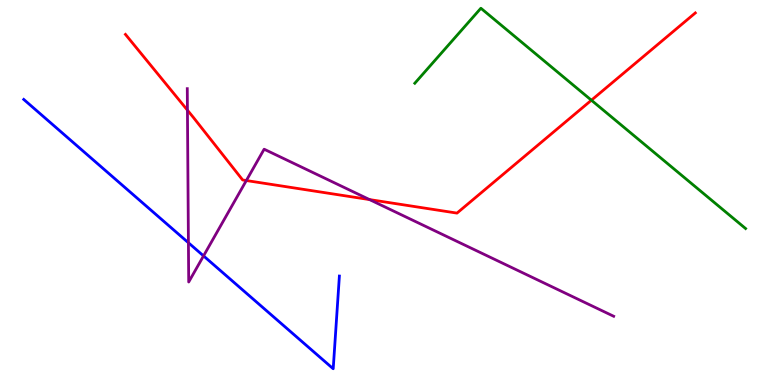[{'lines': ['blue', 'red'], 'intersections': []}, {'lines': ['green', 'red'], 'intersections': [{'x': 7.63, 'y': 7.4}]}, {'lines': ['purple', 'red'], 'intersections': [{'x': 2.42, 'y': 7.14}, {'x': 3.18, 'y': 5.31}, {'x': 4.77, 'y': 4.82}]}, {'lines': ['blue', 'green'], 'intersections': []}, {'lines': ['blue', 'purple'], 'intersections': [{'x': 2.43, 'y': 3.69}, {'x': 2.63, 'y': 3.35}]}, {'lines': ['green', 'purple'], 'intersections': []}]